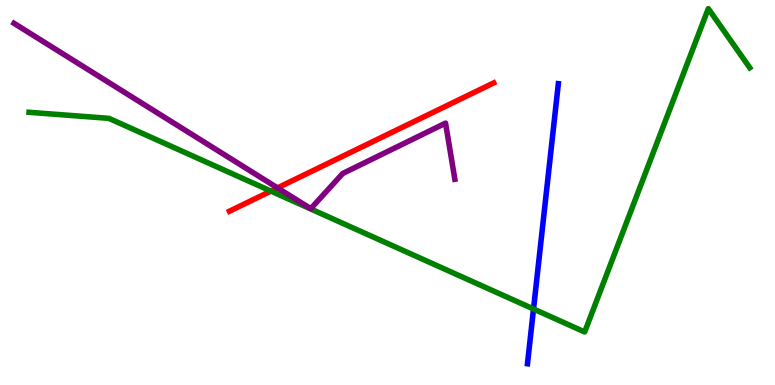[{'lines': ['blue', 'red'], 'intersections': []}, {'lines': ['green', 'red'], 'intersections': [{'x': 3.5, 'y': 5.04}]}, {'lines': ['purple', 'red'], 'intersections': [{'x': 3.58, 'y': 5.12}]}, {'lines': ['blue', 'green'], 'intersections': [{'x': 6.88, 'y': 1.97}]}, {'lines': ['blue', 'purple'], 'intersections': []}, {'lines': ['green', 'purple'], 'intersections': []}]